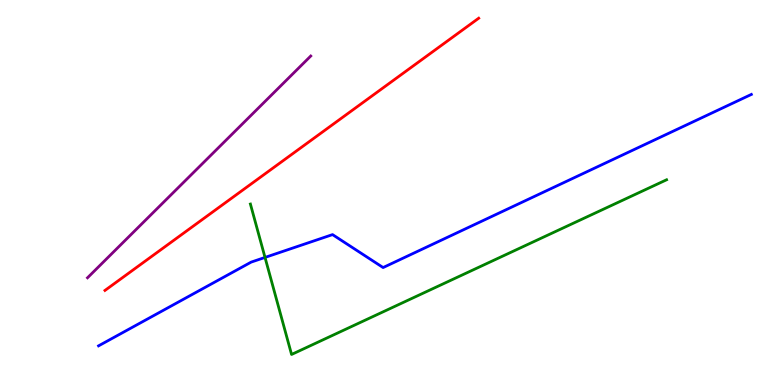[{'lines': ['blue', 'red'], 'intersections': []}, {'lines': ['green', 'red'], 'intersections': []}, {'lines': ['purple', 'red'], 'intersections': []}, {'lines': ['blue', 'green'], 'intersections': [{'x': 3.42, 'y': 3.31}]}, {'lines': ['blue', 'purple'], 'intersections': []}, {'lines': ['green', 'purple'], 'intersections': []}]